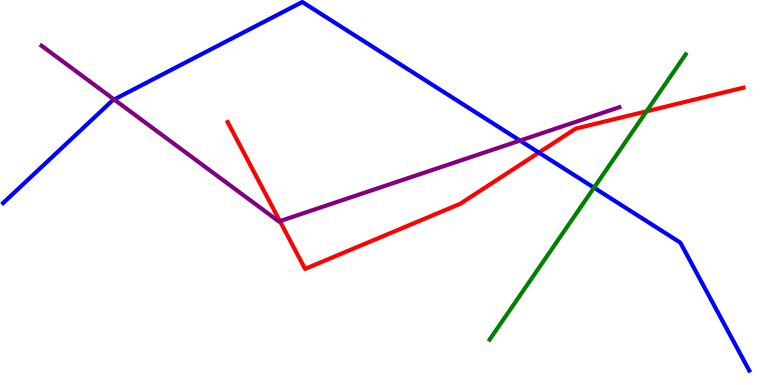[{'lines': ['blue', 'red'], 'intersections': [{'x': 6.95, 'y': 6.04}]}, {'lines': ['green', 'red'], 'intersections': [{'x': 8.34, 'y': 7.11}]}, {'lines': ['purple', 'red'], 'intersections': [{'x': 3.61, 'y': 4.26}]}, {'lines': ['blue', 'green'], 'intersections': [{'x': 7.66, 'y': 5.12}]}, {'lines': ['blue', 'purple'], 'intersections': [{'x': 1.47, 'y': 7.42}, {'x': 6.71, 'y': 6.35}]}, {'lines': ['green', 'purple'], 'intersections': []}]